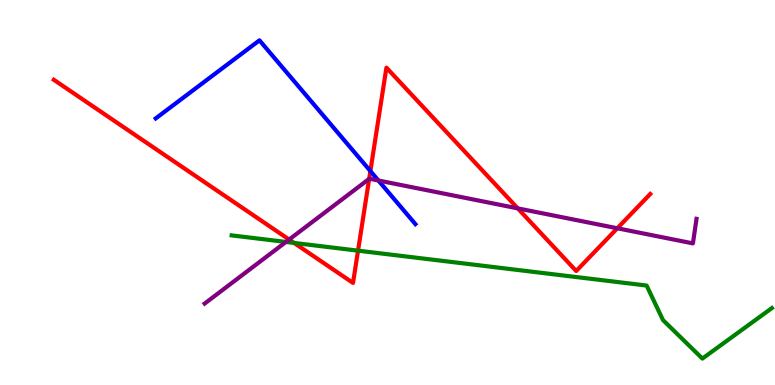[{'lines': ['blue', 'red'], 'intersections': [{'x': 4.78, 'y': 5.56}]}, {'lines': ['green', 'red'], 'intersections': [{'x': 3.79, 'y': 3.69}, {'x': 4.62, 'y': 3.49}]}, {'lines': ['purple', 'red'], 'intersections': [{'x': 3.73, 'y': 3.78}, {'x': 4.76, 'y': 5.35}, {'x': 6.68, 'y': 4.59}, {'x': 7.97, 'y': 4.07}]}, {'lines': ['blue', 'green'], 'intersections': []}, {'lines': ['blue', 'purple'], 'intersections': [{'x': 4.88, 'y': 5.31}]}, {'lines': ['green', 'purple'], 'intersections': [{'x': 3.69, 'y': 3.72}]}]